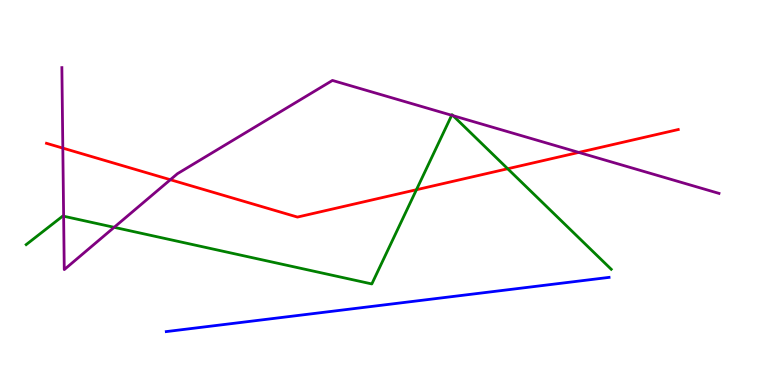[{'lines': ['blue', 'red'], 'intersections': []}, {'lines': ['green', 'red'], 'intersections': [{'x': 5.37, 'y': 5.07}, {'x': 6.55, 'y': 5.62}]}, {'lines': ['purple', 'red'], 'intersections': [{'x': 0.811, 'y': 6.15}, {'x': 2.2, 'y': 5.33}, {'x': 7.47, 'y': 6.04}]}, {'lines': ['blue', 'green'], 'intersections': []}, {'lines': ['blue', 'purple'], 'intersections': []}, {'lines': ['green', 'purple'], 'intersections': [{'x': 0.821, 'y': 4.38}, {'x': 1.47, 'y': 4.1}, {'x': 5.83, 'y': 7.01}, {'x': 5.85, 'y': 7.0}]}]